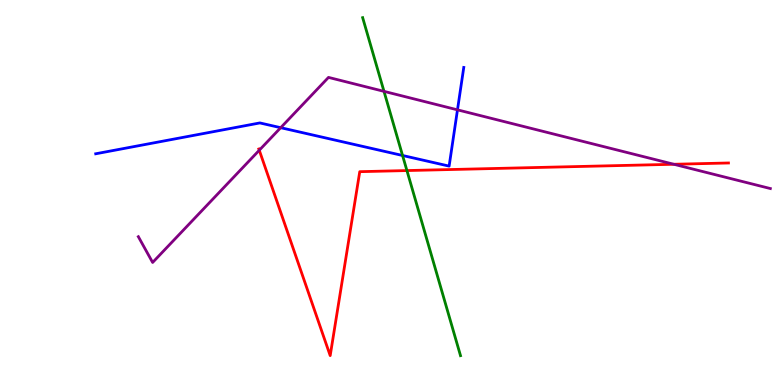[{'lines': ['blue', 'red'], 'intersections': []}, {'lines': ['green', 'red'], 'intersections': [{'x': 5.25, 'y': 5.57}]}, {'lines': ['purple', 'red'], 'intersections': [{'x': 3.35, 'y': 6.1}, {'x': 8.69, 'y': 5.73}]}, {'lines': ['blue', 'green'], 'intersections': [{'x': 5.19, 'y': 5.96}]}, {'lines': ['blue', 'purple'], 'intersections': [{'x': 3.62, 'y': 6.68}, {'x': 5.9, 'y': 7.15}]}, {'lines': ['green', 'purple'], 'intersections': [{'x': 4.95, 'y': 7.63}]}]